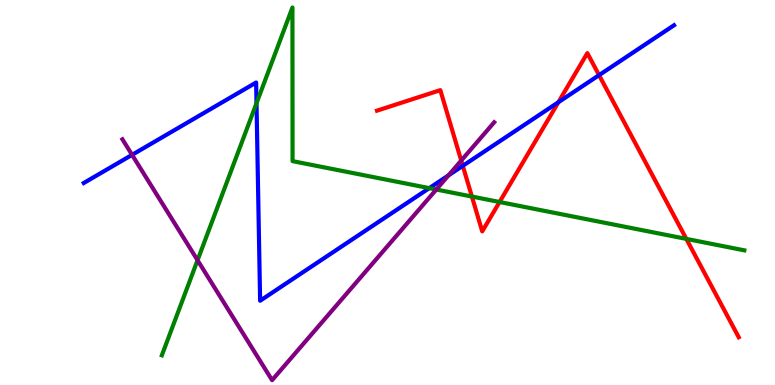[{'lines': ['blue', 'red'], 'intersections': [{'x': 5.97, 'y': 5.69}, {'x': 7.21, 'y': 7.35}, {'x': 7.73, 'y': 8.05}]}, {'lines': ['green', 'red'], 'intersections': [{'x': 6.09, 'y': 4.89}, {'x': 6.45, 'y': 4.75}, {'x': 8.86, 'y': 3.8}]}, {'lines': ['purple', 'red'], 'intersections': [{'x': 5.95, 'y': 5.83}]}, {'lines': ['blue', 'green'], 'intersections': [{'x': 3.31, 'y': 7.32}, {'x': 5.54, 'y': 5.11}]}, {'lines': ['blue', 'purple'], 'intersections': [{'x': 1.7, 'y': 5.98}, {'x': 5.79, 'y': 5.44}]}, {'lines': ['green', 'purple'], 'intersections': [{'x': 2.55, 'y': 3.24}, {'x': 5.63, 'y': 5.08}]}]